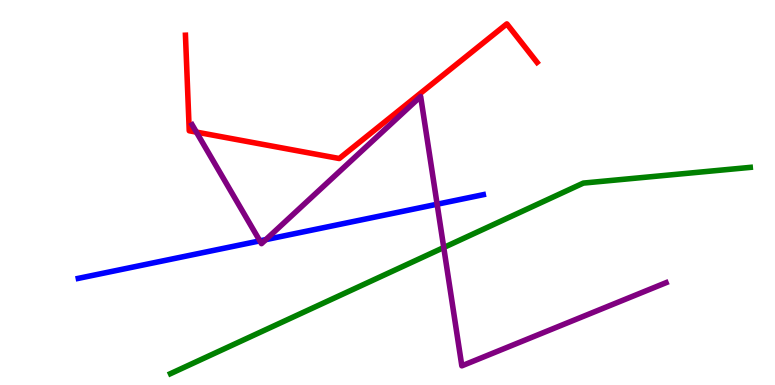[{'lines': ['blue', 'red'], 'intersections': []}, {'lines': ['green', 'red'], 'intersections': []}, {'lines': ['purple', 'red'], 'intersections': [{'x': 2.53, 'y': 6.57}]}, {'lines': ['blue', 'green'], 'intersections': []}, {'lines': ['blue', 'purple'], 'intersections': [{'x': 3.35, 'y': 3.74}, {'x': 3.43, 'y': 3.78}, {'x': 5.64, 'y': 4.7}]}, {'lines': ['green', 'purple'], 'intersections': [{'x': 5.73, 'y': 3.57}]}]